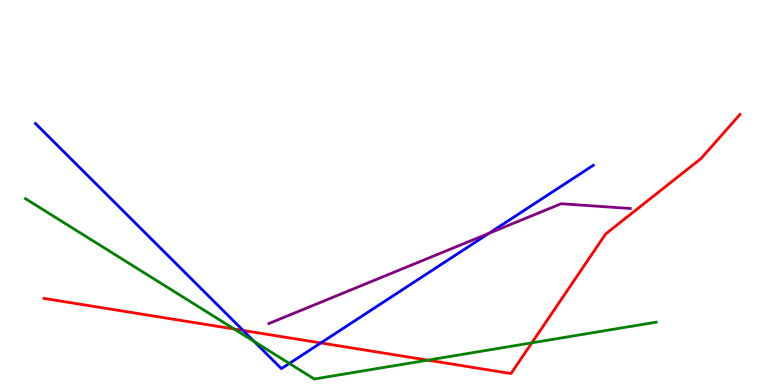[{'lines': ['blue', 'red'], 'intersections': [{'x': 3.14, 'y': 1.42}, {'x': 4.14, 'y': 1.09}]}, {'lines': ['green', 'red'], 'intersections': [{'x': 3.02, 'y': 1.45}, {'x': 5.52, 'y': 0.645}, {'x': 6.86, 'y': 1.1}]}, {'lines': ['purple', 'red'], 'intersections': []}, {'lines': ['blue', 'green'], 'intersections': [{'x': 3.28, 'y': 1.13}, {'x': 3.73, 'y': 0.56}]}, {'lines': ['blue', 'purple'], 'intersections': [{'x': 6.31, 'y': 3.94}]}, {'lines': ['green', 'purple'], 'intersections': []}]